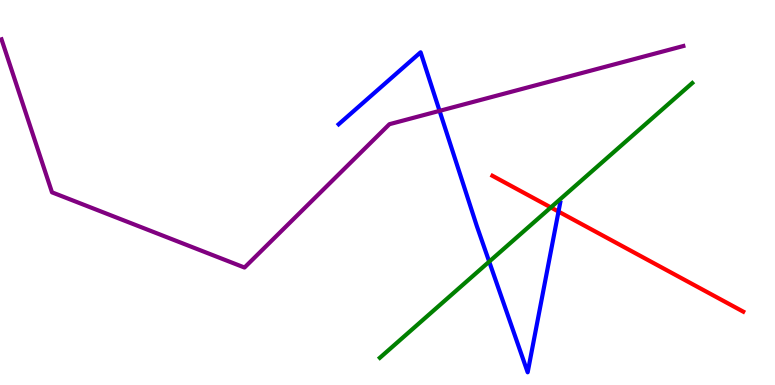[{'lines': ['blue', 'red'], 'intersections': [{'x': 7.21, 'y': 4.5}]}, {'lines': ['green', 'red'], 'intersections': [{'x': 7.11, 'y': 4.61}]}, {'lines': ['purple', 'red'], 'intersections': []}, {'lines': ['blue', 'green'], 'intersections': [{'x': 6.31, 'y': 3.2}]}, {'lines': ['blue', 'purple'], 'intersections': [{'x': 5.67, 'y': 7.12}]}, {'lines': ['green', 'purple'], 'intersections': []}]